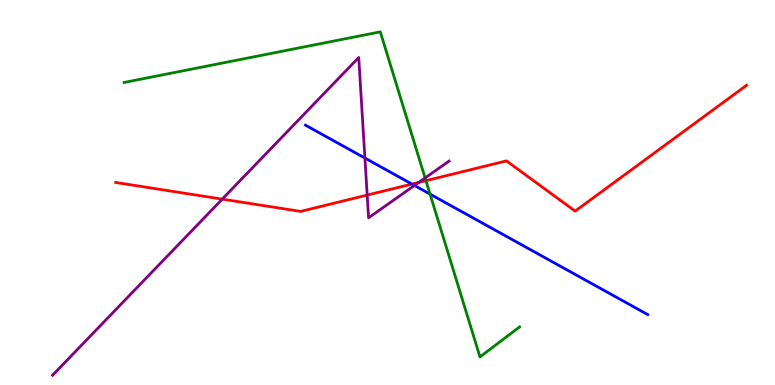[{'lines': ['blue', 'red'], 'intersections': [{'x': 5.32, 'y': 5.22}]}, {'lines': ['green', 'red'], 'intersections': [{'x': 5.5, 'y': 5.31}]}, {'lines': ['purple', 'red'], 'intersections': [{'x': 2.87, 'y': 4.83}, {'x': 4.74, 'y': 4.93}, {'x': 5.4, 'y': 5.26}]}, {'lines': ['blue', 'green'], 'intersections': [{'x': 5.55, 'y': 4.96}]}, {'lines': ['blue', 'purple'], 'intersections': [{'x': 4.71, 'y': 5.89}, {'x': 5.35, 'y': 5.18}]}, {'lines': ['green', 'purple'], 'intersections': [{'x': 5.49, 'y': 5.38}]}]